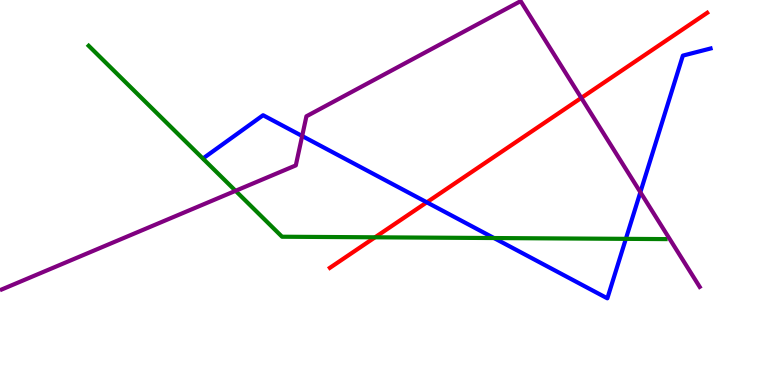[{'lines': ['blue', 'red'], 'intersections': [{'x': 5.51, 'y': 4.75}]}, {'lines': ['green', 'red'], 'intersections': [{'x': 4.84, 'y': 3.84}]}, {'lines': ['purple', 'red'], 'intersections': [{'x': 7.5, 'y': 7.46}]}, {'lines': ['blue', 'green'], 'intersections': [{'x': 6.37, 'y': 3.82}, {'x': 8.08, 'y': 3.8}]}, {'lines': ['blue', 'purple'], 'intersections': [{'x': 3.9, 'y': 6.47}, {'x': 8.26, 'y': 5.01}]}, {'lines': ['green', 'purple'], 'intersections': [{'x': 3.04, 'y': 5.04}]}]